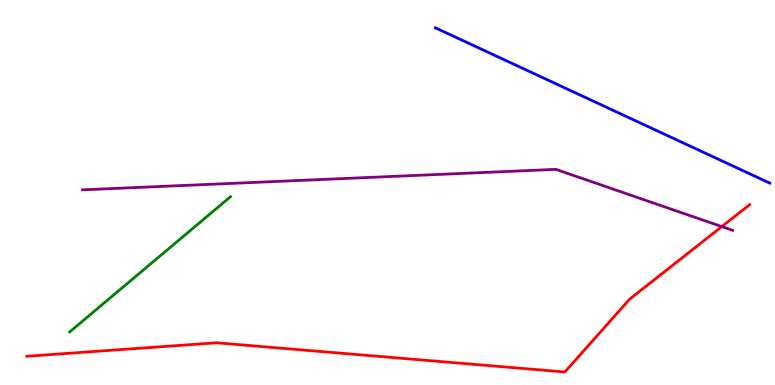[{'lines': ['blue', 'red'], 'intersections': []}, {'lines': ['green', 'red'], 'intersections': []}, {'lines': ['purple', 'red'], 'intersections': [{'x': 9.31, 'y': 4.11}]}, {'lines': ['blue', 'green'], 'intersections': []}, {'lines': ['blue', 'purple'], 'intersections': []}, {'lines': ['green', 'purple'], 'intersections': []}]